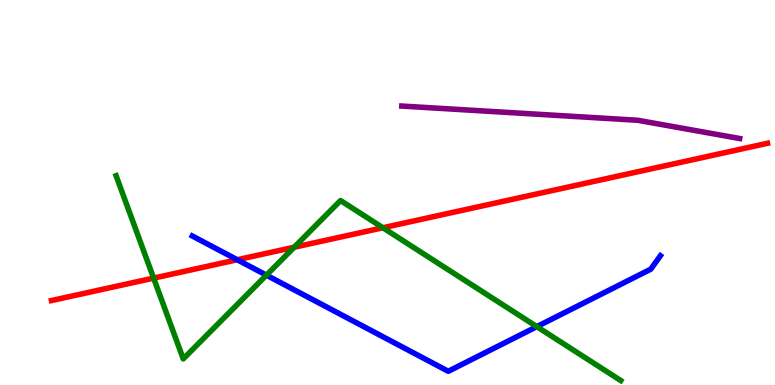[{'lines': ['blue', 'red'], 'intersections': [{'x': 3.06, 'y': 3.25}]}, {'lines': ['green', 'red'], 'intersections': [{'x': 1.98, 'y': 2.78}, {'x': 3.8, 'y': 3.58}, {'x': 4.94, 'y': 4.08}]}, {'lines': ['purple', 'red'], 'intersections': []}, {'lines': ['blue', 'green'], 'intersections': [{'x': 3.44, 'y': 2.85}, {'x': 6.93, 'y': 1.52}]}, {'lines': ['blue', 'purple'], 'intersections': []}, {'lines': ['green', 'purple'], 'intersections': []}]